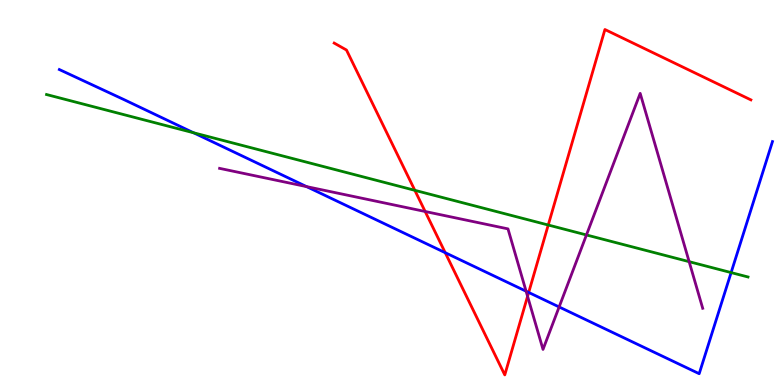[{'lines': ['blue', 'red'], 'intersections': [{'x': 5.74, 'y': 3.44}, {'x': 6.82, 'y': 2.4}]}, {'lines': ['green', 'red'], 'intersections': [{'x': 5.35, 'y': 5.06}, {'x': 7.07, 'y': 4.16}]}, {'lines': ['purple', 'red'], 'intersections': [{'x': 5.49, 'y': 4.51}, {'x': 6.81, 'y': 2.3}]}, {'lines': ['blue', 'green'], 'intersections': [{'x': 2.5, 'y': 6.55}, {'x': 9.43, 'y': 2.92}]}, {'lines': ['blue', 'purple'], 'intersections': [{'x': 3.96, 'y': 5.15}, {'x': 6.79, 'y': 2.44}, {'x': 7.21, 'y': 2.03}]}, {'lines': ['green', 'purple'], 'intersections': [{'x': 7.57, 'y': 3.9}, {'x': 8.89, 'y': 3.2}]}]